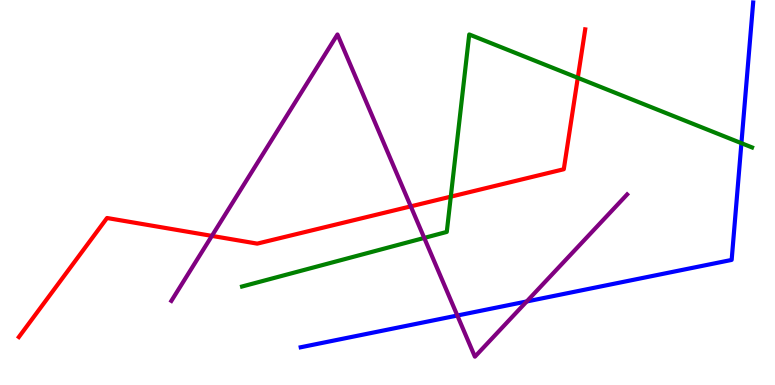[{'lines': ['blue', 'red'], 'intersections': []}, {'lines': ['green', 'red'], 'intersections': [{'x': 5.82, 'y': 4.89}, {'x': 7.46, 'y': 7.98}]}, {'lines': ['purple', 'red'], 'intersections': [{'x': 2.73, 'y': 3.87}, {'x': 5.3, 'y': 4.64}]}, {'lines': ['blue', 'green'], 'intersections': [{'x': 9.57, 'y': 6.28}]}, {'lines': ['blue', 'purple'], 'intersections': [{'x': 5.9, 'y': 1.8}, {'x': 6.8, 'y': 2.17}]}, {'lines': ['green', 'purple'], 'intersections': [{'x': 5.47, 'y': 3.82}]}]